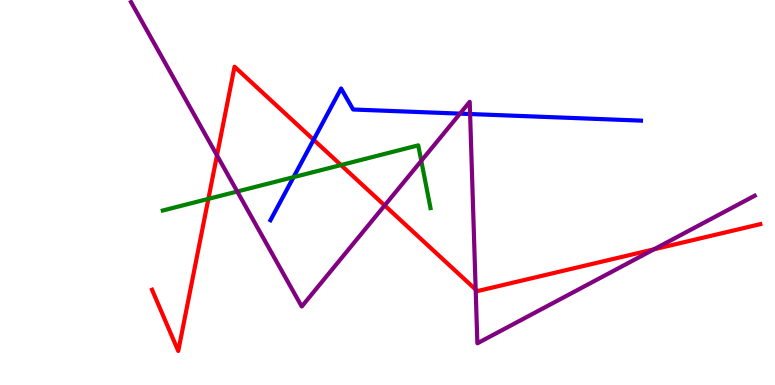[{'lines': ['blue', 'red'], 'intersections': [{'x': 4.05, 'y': 6.37}]}, {'lines': ['green', 'red'], 'intersections': [{'x': 2.69, 'y': 4.83}, {'x': 4.4, 'y': 5.71}]}, {'lines': ['purple', 'red'], 'intersections': [{'x': 2.8, 'y': 5.96}, {'x': 4.96, 'y': 4.66}, {'x': 6.14, 'y': 2.48}, {'x': 8.44, 'y': 3.52}]}, {'lines': ['blue', 'green'], 'intersections': [{'x': 3.79, 'y': 5.4}]}, {'lines': ['blue', 'purple'], 'intersections': [{'x': 5.94, 'y': 7.05}, {'x': 6.07, 'y': 7.04}]}, {'lines': ['green', 'purple'], 'intersections': [{'x': 3.06, 'y': 5.03}, {'x': 5.44, 'y': 5.82}]}]